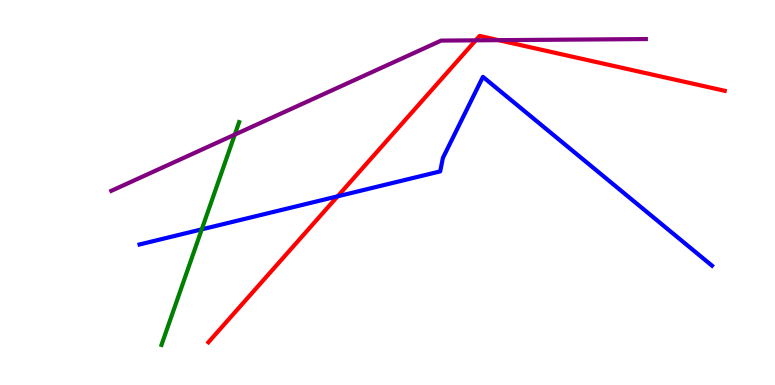[{'lines': ['blue', 'red'], 'intersections': [{'x': 4.36, 'y': 4.9}]}, {'lines': ['green', 'red'], 'intersections': []}, {'lines': ['purple', 'red'], 'intersections': [{'x': 6.14, 'y': 8.95}, {'x': 6.43, 'y': 8.96}]}, {'lines': ['blue', 'green'], 'intersections': [{'x': 2.6, 'y': 4.04}]}, {'lines': ['blue', 'purple'], 'intersections': []}, {'lines': ['green', 'purple'], 'intersections': [{'x': 3.03, 'y': 6.5}]}]